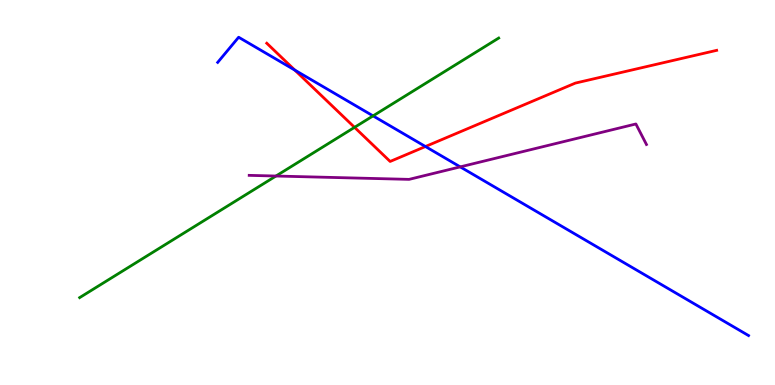[{'lines': ['blue', 'red'], 'intersections': [{'x': 3.8, 'y': 8.18}, {'x': 5.49, 'y': 6.19}]}, {'lines': ['green', 'red'], 'intersections': [{'x': 4.57, 'y': 6.69}]}, {'lines': ['purple', 'red'], 'intersections': []}, {'lines': ['blue', 'green'], 'intersections': [{'x': 4.81, 'y': 6.99}]}, {'lines': ['blue', 'purple'], 'intersections': [{'x': 5.94, 'y': 5.67}]}, {'lines': ['green', 'purple'], 'intersections': [{'x': 3.56, 'y': 5.43}]}]